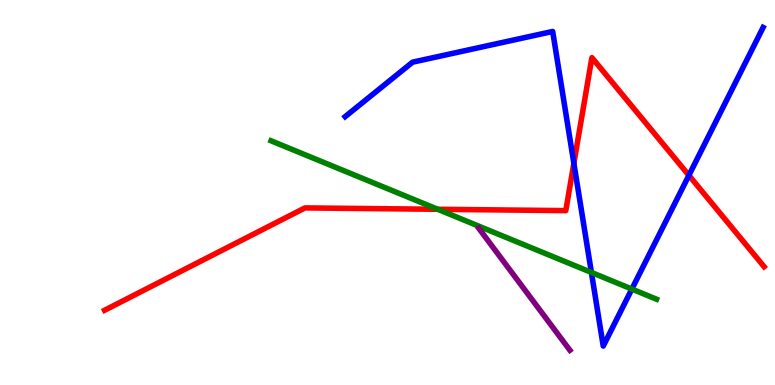[{'lines': ['blue', 'red'], 'intersections': [{'x': 7.4, 'y': 5.76}, {'x': 8.89, 'y': 5.44}]}, {'lines': ['green', 'red'], 'intersections': [{'x': 5.65, 'y': 4.56}]}, {'lines': ['purple', 'red'], 'intersections': []}, {'lines': ['blue', 'green'], 'intersections': [{'x': 7.63, 'y': 2.92}, {'x': 8.15, 'y': 2.49}]}, {'lines': ['blue', 'purple'], 'intersections': []}, {'lines': ['green', 'purple'], 'intersections': []}]